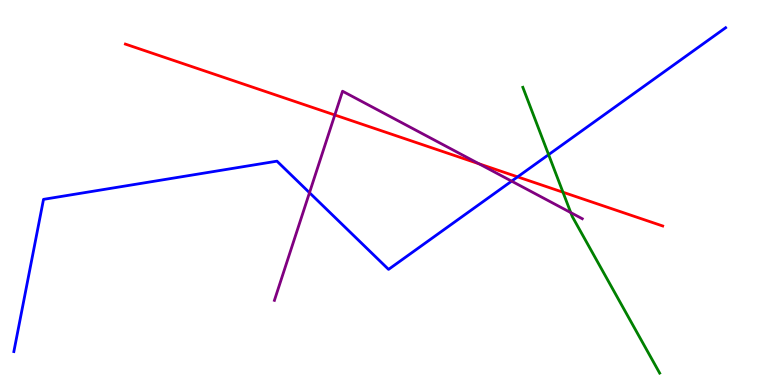[{'lines': ['blue', 'red'], 'intersections': [{'x': 6.68, 'y': 5.41}]}, {'lines': ['green', 'red'], 'intersections': [{'x': 7.26, 'y': 5.01}]}, {'lines': ['purple', 'red'], 'intersections': [{'x': 4.32, 'y': 7.01}, {'x': 6.18, 'y': 5.75}]}, {'lines': ['blue', 'green'], 'intersections': [{'x': 7.08, 'y': 5.98}]}, {'lines': ['blue', 'purple'], 'intersections': [{'x': 3.99, 'y': 4.99}, {'x': 6.6, 'y': 5.29}]}, {'lines': ['green', 'purple'], 'intersections': [{'x': 7.36, 'y': 4.48}]}]